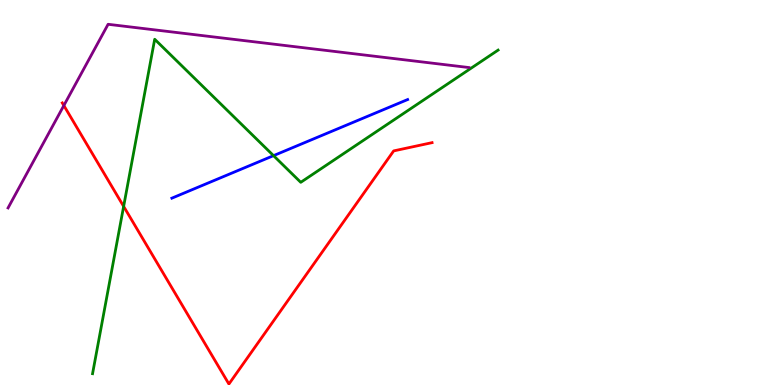[{'lines': ['blue', 'red'], 'intersections': []}, {'lines': ['green', 'red'], 'intersections': [{'x': 1.6, 'y': 4.64}]}, {'lines': ['purple', 'red'], 'intersections': [{'x': 0.824, 'y': 7.26}]}, {'lines': ['blue', 'green'], 'intersections': [{'x': 3.53, 'y': 5.96}]}, {'lines': ['blue', 'purple'], 'intersections': []}, {'lines': ['green', 'purple'], 'intersections': []}]